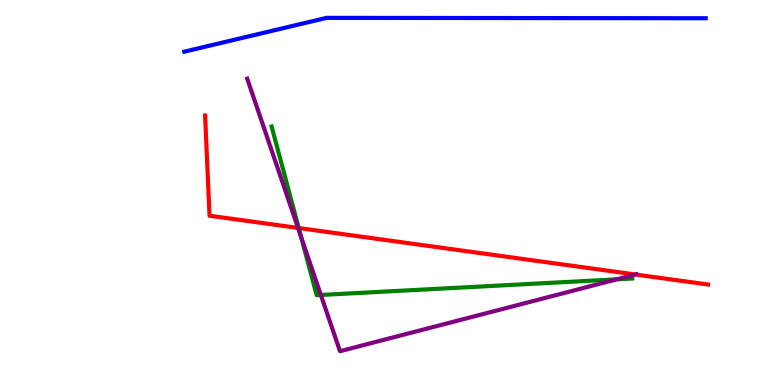[{'lines': ['blue', 'red'], 'intersections': []}, {'lines': ['green', 'red'], 'intersections': [{'x': 3.85, 'y': 4.08}]}, {'lines': ['purple', 'red'], 'intersections': [{'x': 3.85, 'y': 4.08}, {'x': 8.2, 'y': 2.87}]}, {'lines': ['blue', 'green'], 'intersections': []}, {'lines': ['blue', 'purple'], 'intersections': []}, {'lines': ['green', 'purple'], 'intersections': [{'x': 3.89, 'y': 3.84}, {'x': 4.14, 'y': 2.34}, {'x': 7.96, 'y': 2.74}]}]